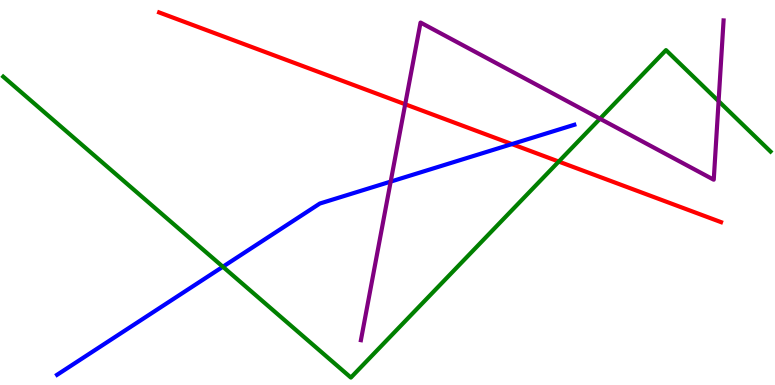[{'lines': ['blue', 'red'], 'intersections': [{'x': 6.61, 'y': 6.26}]}, {'lines': ['green', 'red'], 'intersections': [{'x': 7.21, 'y': 5.8}]}, {'lines': ['purple', 'red'], 'intersections': [{'x': 5.23, 'y': 7.29}]}, {'lines': ['blue', 'green'], 'intersections': [{'x': 2.88, 'y': 3.07}]}, {'lines': ['blue', 'purple'], 'intersections': [{'x': 5.04, 'y': 5.28}]}, {'lines': ['green', 'purple'], 'intersections': [{'x': 7.74, 'y': 6.92}, {'x': 9.27, 'y': 7.37}]}]